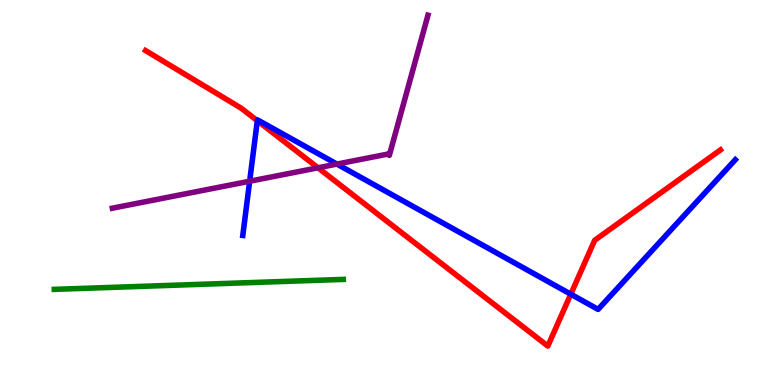[{'lines': ['blue', 'red'], 'intersections': [{'x': 3.32, 'y': 6.86}, {'x': 7.37, 'y': 2.36}]}, {'lines': ['green', 'red'], 'intersections': []}, {'lines': ['purple', 'red'], 'intersections': [{'x': 4.1, 'y': 5.64}]}, {'lines': ['blue', 'green'], 'intersections': []}, {'lines': ['blue', 'purple'], 'intersections': [{'x': 3.22, 'y': 5.29}, {'x': 4.35, 'y': 5.74}]}, {'lines': ['green', 'purple'], 'intersections': []}]